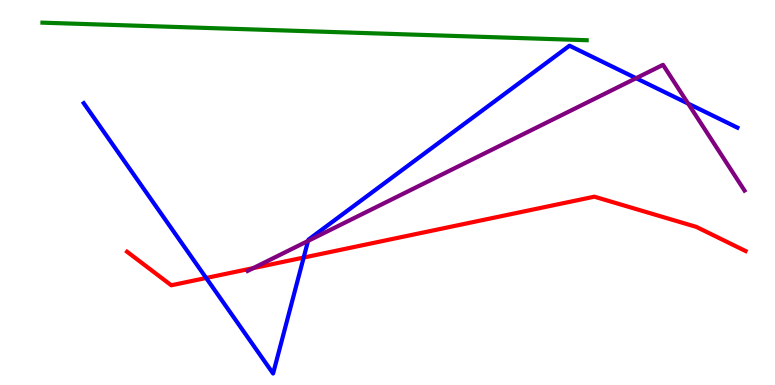[{'lines': ['blue', 'red'], 'intersections': [{'x': 2.66, 'y': 2.78}, {'x': 3.92, 'y': 3.31}]}, {'lines': ['green', 'red'], 'intersections': []}, {'lines': ['purple', 'red'], 'intersections': [{'x': 3.27, 'y': 3.04}]}, {'lines': ['blue', 'green'], 'intersections': []}, {'lines': ['blue', 'purple'], 'intersections': [{'x': 3.97, 'y': 3.74}, {'x': 8.21, 'y': 7.97}, {'x': 8.88, 'y': 7.31}]}, {'lines': ['green', 'purple'], 'intersections': []}]